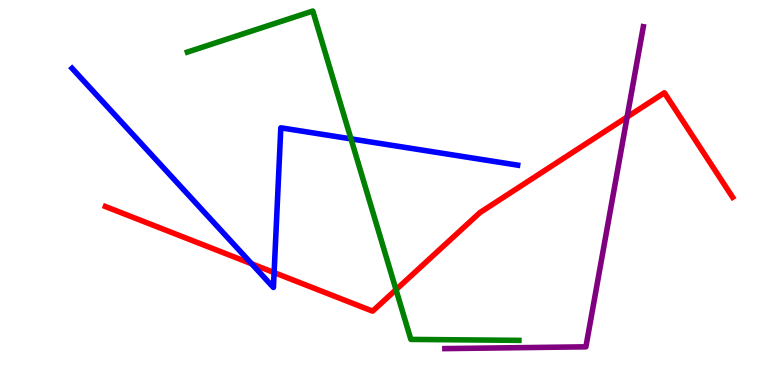[{'lines': ['blue', 'red'], 'intersections': [{'x': 3.25, 'y': 3.15}, {'x': 3.54, 'y': 2.92}]}, {'lines': ['green', 'red'], 'intersections': [{'x': 5.11, 'y': 2.48}]}, {'lines': ['purple', 'red'], 'intersections': [{'x': 8.09, 'y': 6.96}]}, {'lines': ['blue', 'green'], 'intersections': [{'x': 4.53, 'y': 6.39}]}, {'lines': ['blue', 'purple'], 'intersections': []}, {'lines': ['green', 'purple'], 'intersections': []}]